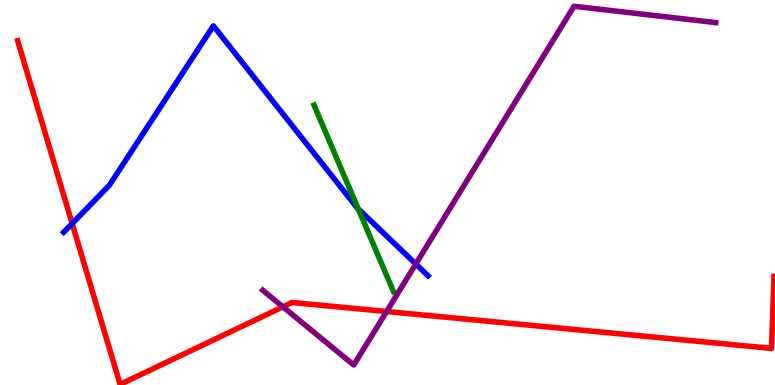[{'lines': ['blue', 'red'], 'intersections': [{'x': 0.931, 'y': 4.19}]}, {'lines': ['green', 'red'], 'intersections': []}, {'lines': ['purple', 'red'], 'intersections': [{'x': 3.65, 'y': 2.03}, {'x': 4.99, 'y': 1.91}]}, {'lines': ['blue', 'green'], 'intersections': [{'x': 4.62, 'y': 4.58}]}, {'lines': ['blue', 'purple'], 'intersections': [{'x': 5.37, 'y': 3.14}]}, {'lines': ['green', 'purple'], 'intersections': []}]